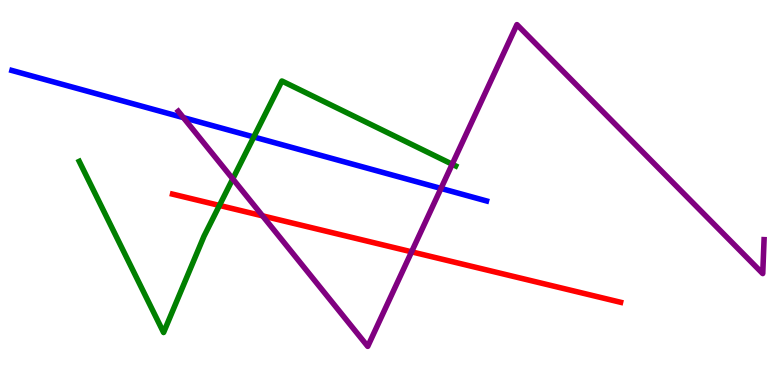[{'lines': ['blue', 'red'], 'intersections': []}, {'lines': ['green', 'red'], 'intersections': [{'x': 2.83, 'y': 4.66}]}, {'lines': ['purple', 'red'], 'intersections': [{'x': 3.39, 'y': 4.39}, {'x': 5.31, 'y': 3.46}]}, {'lines': ['blue', 'green'], 'intersections': [{'x': 3.27, 'y': 6.44}]}, {'lines': ['blue', 'purple'], 'intersections': [{'x': 2.37, 'y': 6.95}, {'x': 5.69, 'y': 5.11}]}, {'lines': ['green', 'purple'], 'intersections': [{'x': 3.0, 'y': 5.35}, {'x': 5.83, 'y': 5.73}]}]